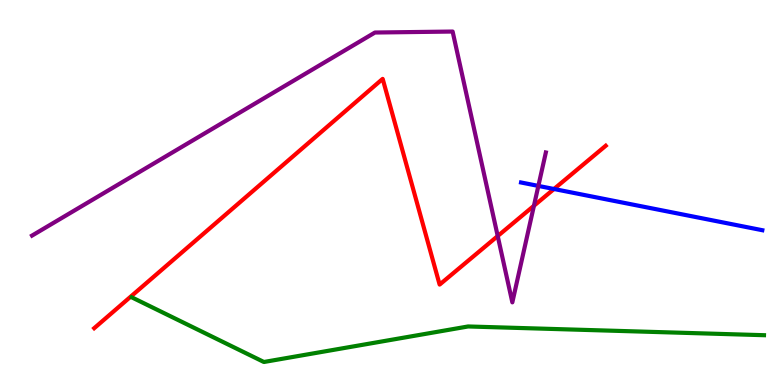[{'lines': ['blue', 'red'], 'intersections': [{'x': 7.15, 'y': 5.09}]}, {'lines': ['green', 'red'], 'intersections': []}, {'lines': ['purple', 'red'], 'intersections': [{'x': 6.42, 'y': 3.87}, {'x': 6.89, 'y': 4.66}]}, {'lines': ['blue', 'green'], 'intersections': []}, {'lines': ['blue', 'purple'], 'intersections': [{'x': 6.95, 'y': 5.17}]}, {'lines': ['green', 'purple'], 'intersections': []}]